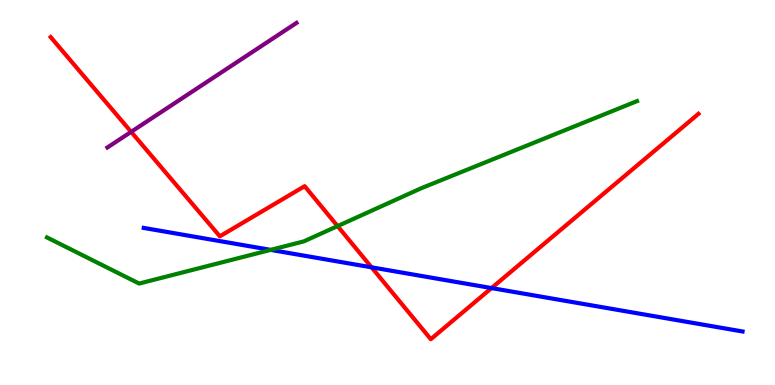[{'lines': ['blue', 'red'], 'intersections': [{'x': 4.79, 'y': 3.06}, {'x': 6.34, 'y': 2.52}]}, {'lines': ['green', 'red'], 'intersections': [{'x': 4.36, 'y': 4.13}]}, {'lines': ['purple', 'red'], 'intersections': [{'x': 1.69, 'y': 6.58}]}, {'lines': ['blue', 'green'], 'intersections': [{'x': 3.49, 'y': 3.51}]}, {'lines': ['blue', 'purple'], 'intersections': []}, {'lines': ['green', 'purple'], 'intersections': []}]